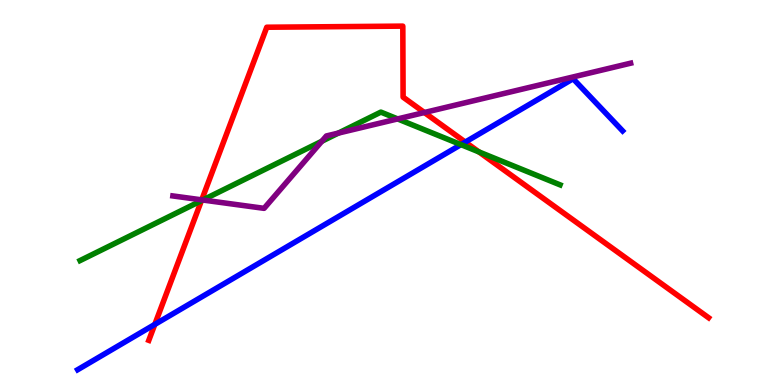[{'lines': ['blue', 'red'], 'intersections': [{'x': 2.0, 'y': 1.57}, {'x': 6.0, 'y': 6.31}]}, {'lines': ['green', 'red'], 'intersections': [{'x': 2.6, 'y': 4.79}, {'x': 6.18, 'y': 6.05}]}, {'lines': ['purple', 'red'], 'intersections': [{'x': 2.6, 'y': 4.81}, {'x': 5.48, 'y': 7.08}]}, {'lines': ['blue', 'green'], 'intersections': [{'x': 5.95, 'y': 6.24}]}, {'lines': ['blue', 'purple'], 'intersections': []}, {'lines': ['green', 'purple'], 'intersections': [{'x': 2.62, 'y': 4.81}, {'x': 4.15, 'y': 6.33}, {'x': 4.37, 'y': 6.54}, {'x': 5.13, 'y': 6.91}]}]